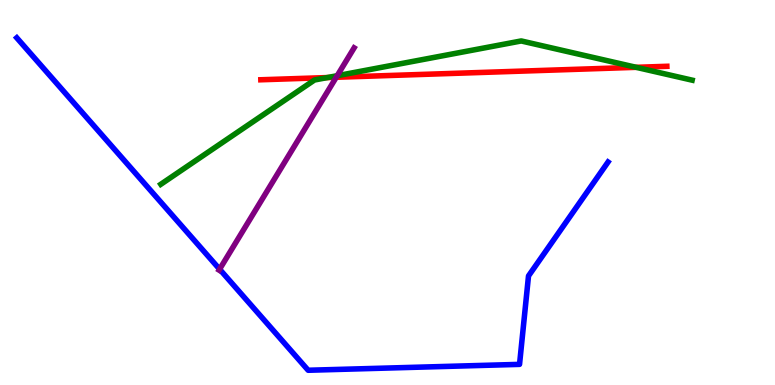[{'lines': ['blue', 'red'], 'intersections': []}, {'lines': ['green', 'red'], 'intersections': [{'x': 4.22, 'y': 7.99}, {'x': 8.21, 'y': 8.25}]}, {'lines': ['purple', 'red'], 'intersections': [{'x': 4.34, 'y': 7.99}]}, {'lines': ['blue', 'green'], 'intersections': []}, {'lines': ['blue', 'purple'], 'intersections': [{'x': 2.83, 'y': 3.01}]}, {'lines': ['green', 'purple'], 'intersections': [{'x': 4.35, 'y': 8.03}]}]